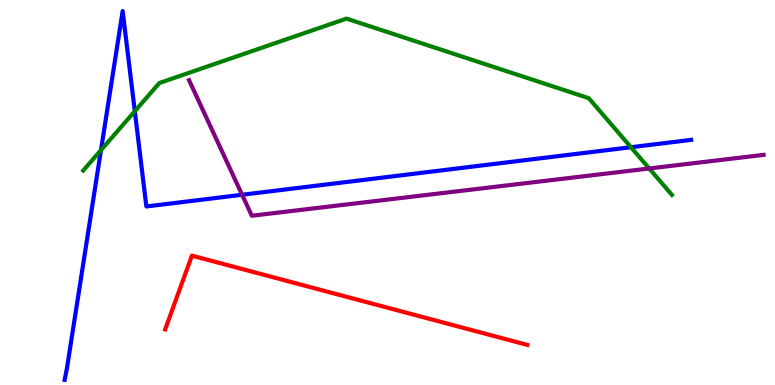[{'lines': ['blue', 'red'], 'intersections': []}, {'lines': ['green', 'red'], 'intersections': []}, {'lines': ['purple', 'red'], 'intersections': []}, {'lines': ['blue', 'green'], 'intersections': [{'x': 1.3, 'y': 6.1}, {'x': 1.74, 'y': 7.11}, {'x': 8.14, 'y': 6.18}]}, {'lines': ['blue', 'purple'], 'intersections': [{'x': 3.12, 'y': 4.94}]}, {'lines': ['green', 'purple'], 'intersections': [{'x': 8.38, 'y': 5.62}]}]